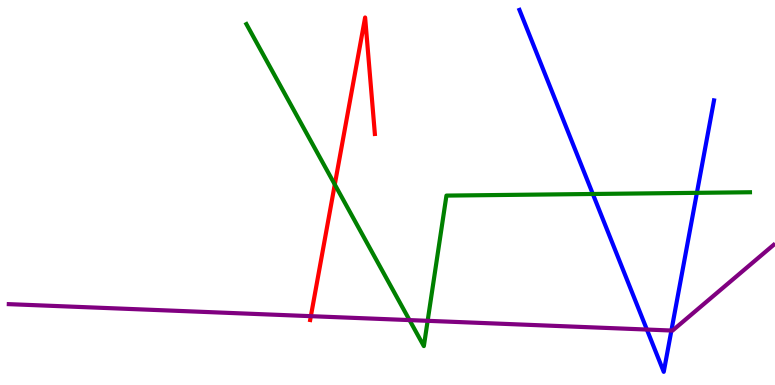[{'lines': ['blue', 'red'], 'intersections': []}, {'lines': ['green', 'red'], 'intersections': [{'x': 4.32, 'y': 5.21}]}, {'lines': ['purple', 'red'], 'intersections': [{'x': 4.01, 'y': 1.79}]}, {'lines': ['blue', 'green'], 'intersections': [{'x': 7.65, 'y': 4.96}, {'x': 8.99, 'y': 4.99}]}, {'lines': ['blue', 'purple'], 'intersections': [{'x': 8.35, 'y': 1.44}, {'x': 8.66, 'y': 1.42}]}, {'lines': ['green', 'purple'], 'intersections': [{'x': 5.28, 'y': 1.69}, {'x': 5.52, 'y': 1.67}]}]